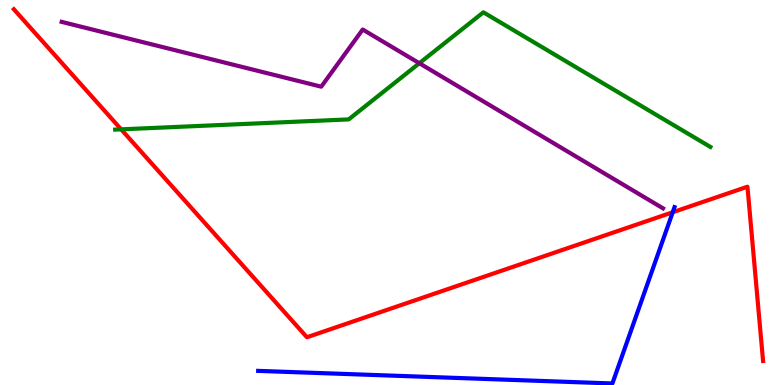[{'lines': ['blue', 'red'], 'intersections': [{'x': 8.68, 'y': 4.49}]}, {'lines': ['green', 'red'], 'intersections': [{'x': 1.56, 'y': 6.64}]}, {'lines': ['purple', 'red'], 'intersections': []}, {'lines': ['blue', 'green'], 'intersections': []}, {'lines': ['blue', 'purple'], 'intersections': []}, {'lines': ['green', 'purple'], 'intersections': [{'x': 5.41, 'y': 8.36}]}]